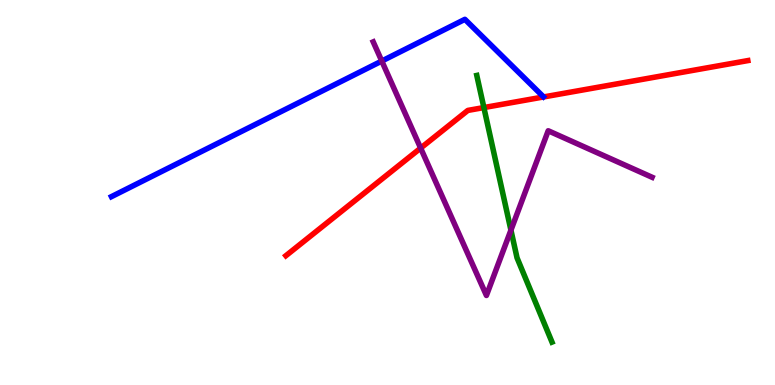[{'lines': ['blue', 'red'], 'intersections': []}, {'lines': ['green', 'red'], 'intersections': [{'x': 6.24, 'y': 7.21}]}, {'lines': ['purple', 'red'], 'intersections': [{'x': 5.43, 'y': 6.15}]}, {'lines': ['blue', 'green'], 'intersections': []}, {'lines': ['blue', 'purple'], 'intersections': [{'x': 4.93, 'y': 8.41}]}, {'lines': ['green', 'purple'], 'intersections': [{'x': 6.59, 'y': 4.02}]}]